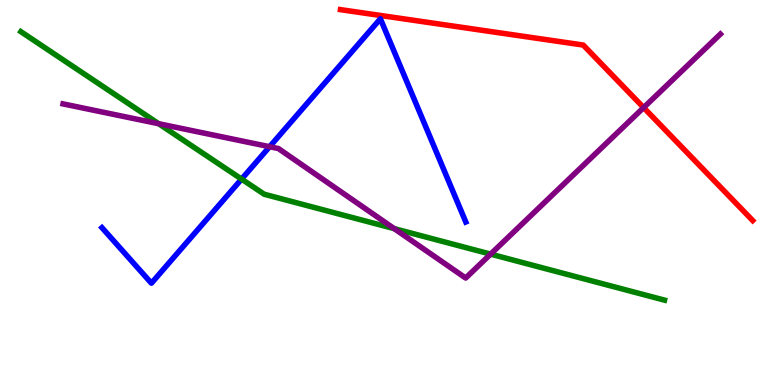[{'lines': ['blue', 'red'], 'intersections': []}, {'lines': ['green', 'red'], 'intersections': []}, {'lines': ['purple', 'red'], 'intersections': [{'x': 8.3, 'y': 7.21}]}, {'lines': ['blue', 'green'], 'intersections': [{'x': 3.12, 'y': 5.35}]}, {'lines': ['blue', 'purple'], 'intersections': [{'x': 3.48, 'y': 6.19}]}, {'lines': ['green', 'purple'], 'intersections': [{'x': 2.05, 'y': 6.79}, {'x': 5.09, 'y': 4.06}, {'x': 6.33, 'y': 3.4}]}]